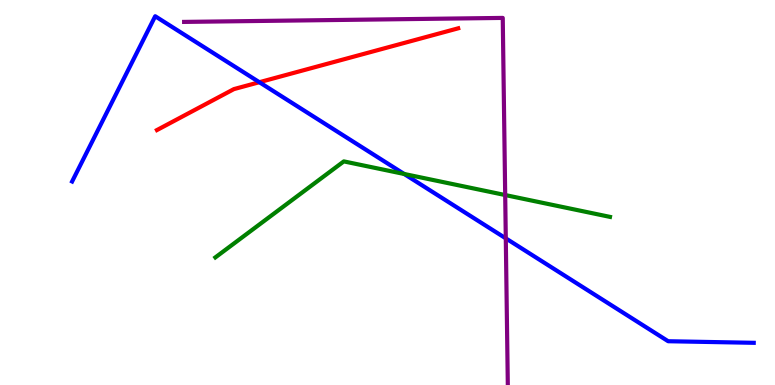[{'lines': ['blue', 'red'], 'intersections': [{'x': 3.35, 'y': 7.86}]}, {'lines': ['green', 'red'], 'intersections': []}, {'lines': ['purple', 'red'], 'intersections': []}, {'lines': ['blue', 'green'], 'intersections': [{'x': 5.22, 'y': 5.48}]}, {'lines': ['blue', 'purple'], 'intersections': [{'x': 6.53, 'y': 3.81}]}, {'lines': ['green', 'purple'], 'intersections': [{'x': 6.52, 'y': 4.93}]}]